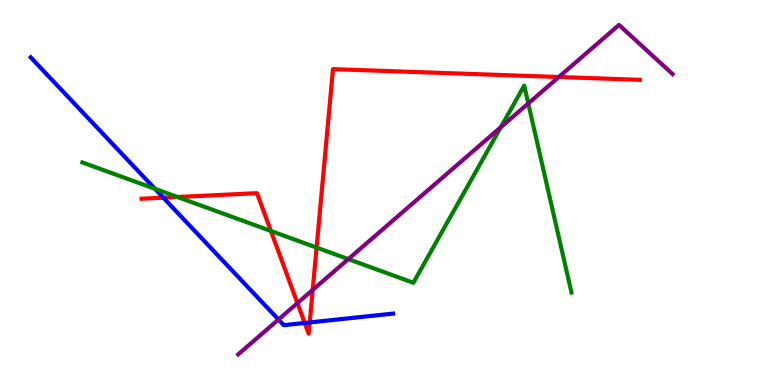[{'lines': ['blue', 'red'], 'intersections': [{'x': 2.11, 'y': 4.87}, {'x': 3.93, 'y': 1.61}, {'x': 4.0, 'y': 1.63}]}, {'lines': ['green', 'red'], 'intersections': [{'x': 2.29, 'y': 4.88}, {'x': 3.5, 'y': 4.0}, {'x': 4.08, 'y': 3.57}]}, {'lines': ['purple', 'red'], 'intersections': [{'x': 3.84, 'y': 2.13}, {'x': 4.03, 'y': 2.47}, {'x': 7.21, 'y': 8.0}]}, {'lines': ['blue', 'green'], 'intersections': [{'x': 2.0, 'y': 5.1}]}, {'lines': ['blue', 'purple'], 'intersections': [{'x': 3.59, 'y': 1.7}]}, {'lines': ['green', 'purple'], 'intersections': [{'x': 4.49, 'y': 3.27}, {'x': 6.46, 'y': 6.7}, {'x': 6.82, 'y': 7.31}]}]